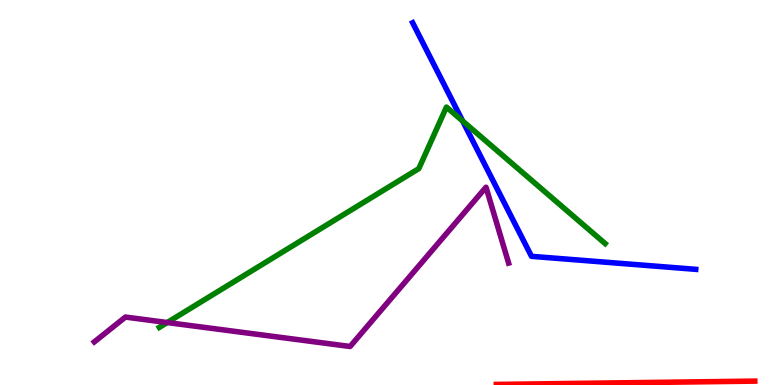[{'lines': ['blue', 'red'], 'intersections': []}, {'lines': ['green', 'red'], 'intersections': []}, {'lines': ['purple', 'red'], 'intersections': []}, {'lines': ['blue', 'green'], 'intersections': [{'x': 5.97, 'y': 6.86}]}, {'lines': ['blue', 'purple'], 'intersections': []}, {'lines': ['green', 'purple'], 'intersections': [{'x': 2.16, 'y': 1.62}]}]